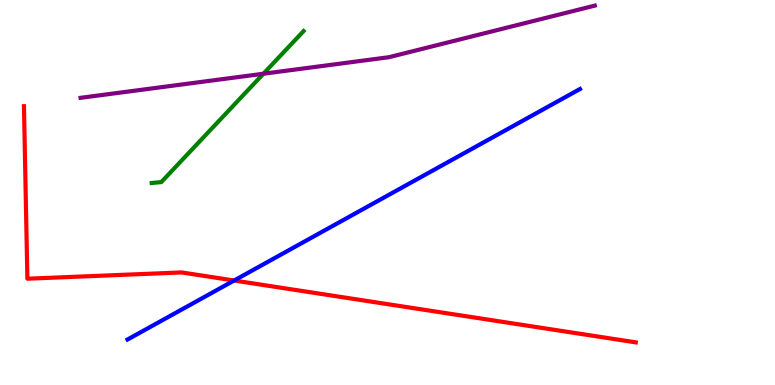[{'lines': ['blue', 'red'], 'intersections': [{'x': 3.02, 'y': 2.71}]}, {'lines': ['green', 'red'], 'intersections': []}, {'lines': ['purple', 'red'], 'intersections': []}, {'lines': ['blue', 'green'], 'intersections': []}, {'lines': ['blue', 'purple'], 'intersections': []}, {'lines': ['green', 'purple'], 'intersections': [{'x': 3.4, 'y': 8.08}]}]